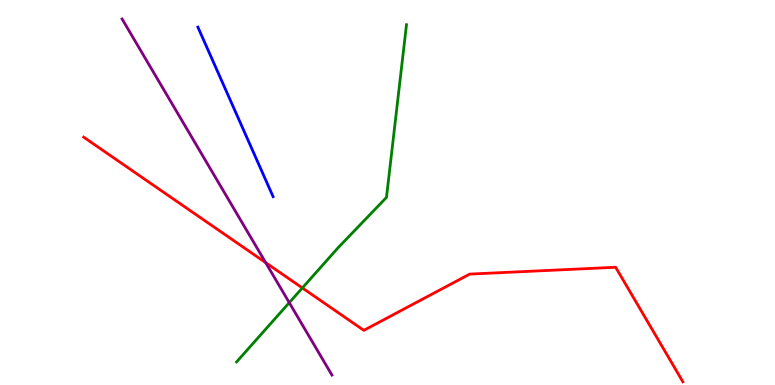[{'lines': ['blue', 'red'], 'intersections': []}, {'lines': ['green', 'red'], 'intersections': [{'x': 3.9, 'y': 2.52}]}, {'lines': ['purple', 'red'], 'intersections': [{'x': 3.43, 'y': 3.18}]}, {'lines': ['blue', 'green'], 'intersections': []}, {'lines': ['blue', 'purple'], 'intersections': []}, {'lines': ['green', 'purple'], 'intersections': [{'x': 3.73, 'y': 2.14}]}]